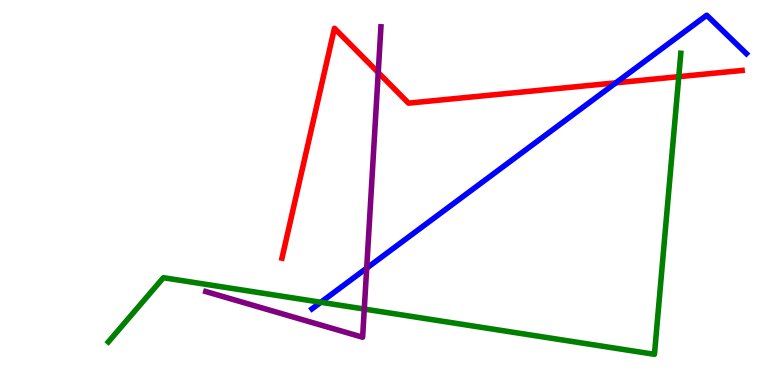[{'lines': ['blue', 'red'], 'intersections': [{'x': 7.95, 'y': 7.85}]}, {'lines': ['green', 'red'], 'intersections': [{'x': 8.76, 'y': 8.01}]}, {'lines': ['purple', 'red'], 'intersections': [{'x': 4.88, 'y': 8.12}]}, {'lines': ['blue', 'green'], 'intersections': [{'x': 4.14, 'y': 2.15}]}, {'lines': ['blue', 'purple'], 'intersections': [{'x': 4.73, 'y': 3.04}]}, {'lines': ['green', 'purple'], 'intersections': [{'x': 4.7, 'y': 1.97}]}]